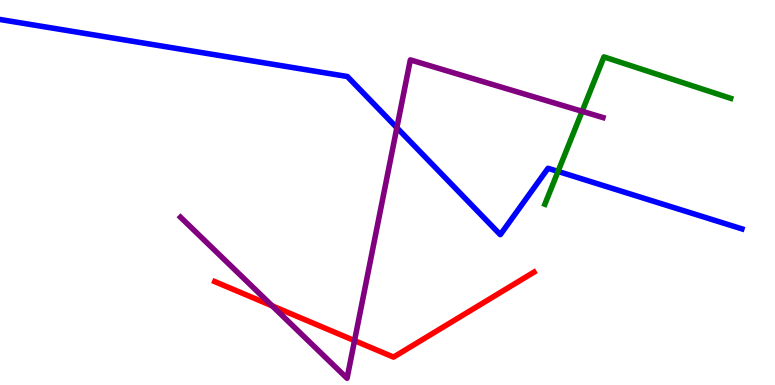[{'lines': ['blue', 'red'], 'intersections': []}, {'lines': ['green', 'red'], 'intersections': []}, {'lines': ['purple', 'red'], 'intersections': [{'x': 3.51, 'y': 2.06}, {'x': 4.57, 'y': 1.15}]}, {'lines': ['blue', 'green'], 'intersections': [{'x': 7.2, 'y': 5.55}]}, {'lines': ['blue', 'purple'], 'intersections': [{'x': 5.12, 'y': 6.68}]}, {'lines': ['green', 'purple'], 'intersections': [{'x': 7.51, 'y': 7.11}]}]